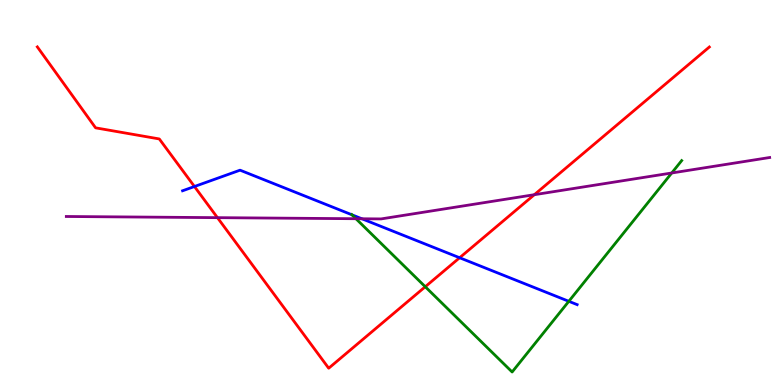[{'lines': ['blue', 'red'], 'intersections': [{'x': 2.51, 'y': 5.16}, {'x': 5.93, 'y': 3.31}]}, {'lines': ['green', 'red'], 'intersections': [{'x': 5.49, 'y': 2.55}]}, {'lines': ['purple', 'red'], 'intersections': [{'x': 2.81, 'y': 4.35}, {'x': 6.89, 'y': 4.94}]}, {'lines': ['blue', 'green'], 'intersections': [{'x': 4.54, 'y': 4.42}, {'x': 7.34, 'y': 2.17}]}, {'lines': ['blue', 'purple'], 'intersections': [{'x': 4.67, 'y': 4.32}]}, {'lines': ['green', 'purple'], 'intersections': [{'x': 4.59, 'y': 4.32}, {'x': 8.67, 'y': 5.51}]}]